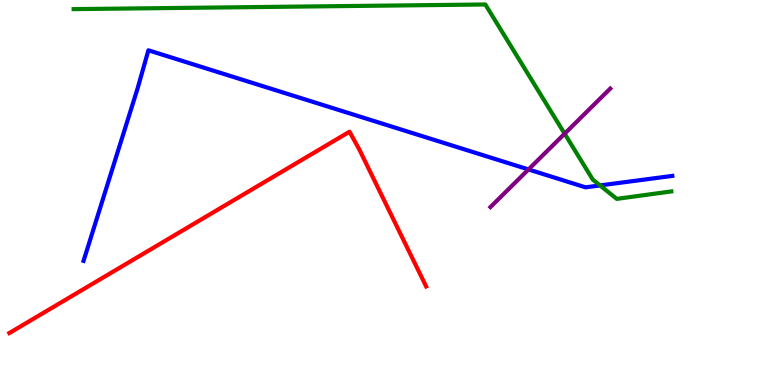[{'lines': ['blue', 'red'], 'intersections': []}, {'lines': ['green', 'red'], 'intersections': []}, {'lines': ['purple', 'red'], 'intersections': []}, {'lines': ['blue', 'green'], 'intersections': [{'x': 7.74, 'y': 5.18}]}, {'lines': ['blue', 'purple'], 'intersections': [{'x': 6.82, 'y': 5.6}]}, {'lines': ['green', 'purple'], 'intersections': [{'x': 7.29, 'y': 6.53}]}]